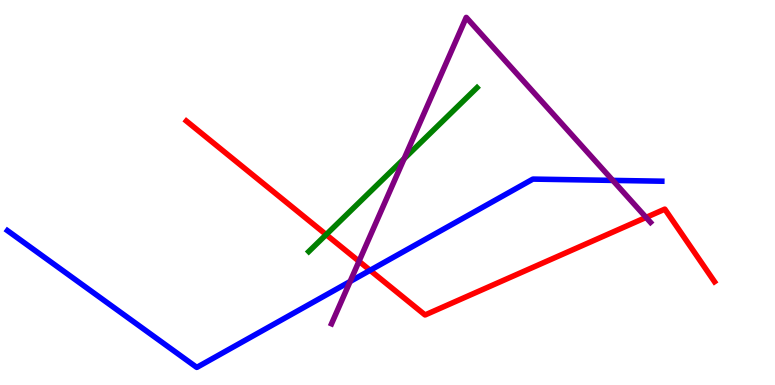[{'lines': ['blue', 'red'], 'intersections': [{'x': 4.78, 'y': 2.98}]}, {'lines': ['green', 'red'], 'intersections': [{'x': 4.21, 'y': 3.91}]}, {'lines': ['purple', 'red'], 'intersections': [{'x': 4.63, 'y': 3.21}, {'x': 8.34, 'y': 4.35}]}, {'lines': ['blue', 'green'], 'intersections': []}, {'lines': ['blue', 'purple'], 'intersections': [{'x': 4.52, 'y': 2.69}, {'x': 7.91, 'y': 5.31}]}, {'lines': ['green', 'purple'], 'intersections': [{'x': 5.21, 'y': 5.88}]}]